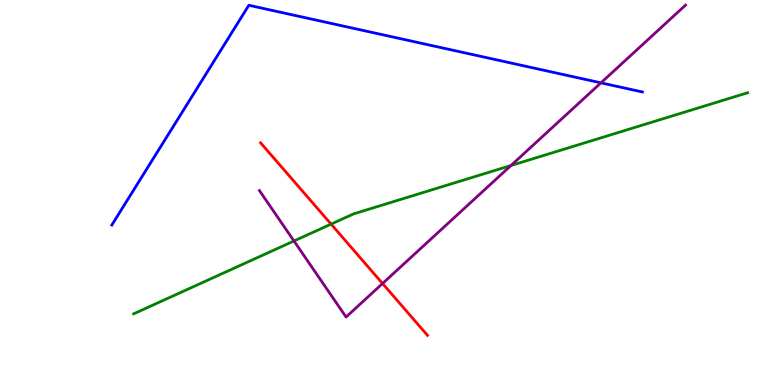[{'lines': ['blue', 'red'], 'intersections': []}, {'lines': ['green', 'red'], 'intersections': [{'x': 4.27, 'y': 4.18}]}, {'lines': ['purple', 'red'], 'intersections': [{'x': 4.94, 'y': 2.64}]}, {'lines': ['blue', 'green'], 'intersections': []}, {'lines': ['blue', 'purple'], 'intersections': [{'x': 7.75, 'y': 7.85}]}, {'lines': ['green', 'purple'], 'intersections': [{'x': 3.79, 'y': 3.74}, {'x': 6.59, 'y': 5.7}]}]